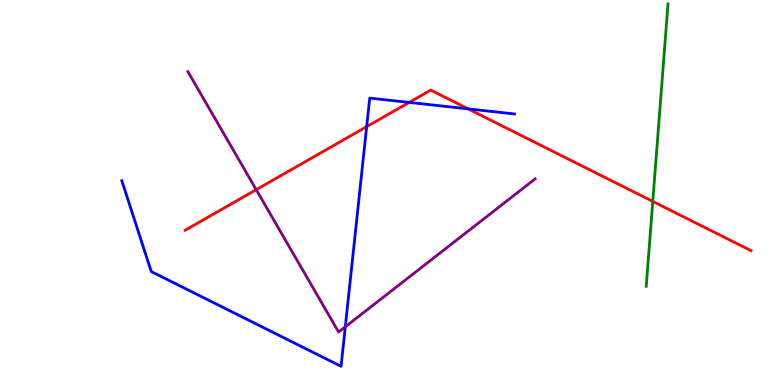[{'lines': ['blue', 'red'], 'intersections': [{'x': 4.73, 'y': 6.71}, {'x': 5.28, 'y': 7.34}, {'x': 6.04, 'y': 7.17}]}, {'lines': ['green', 'red'], 'intersections': [{'x': 8.42, 'y': 4.77}]}, {'lines': ['purple', 'red'], 'intersections': [{'x': 3.31, 'y': 5.07}]}, {'lines': ['blue', 'green'], 'intersections': []}, {'lines': ['blue', 'purple'], 'intersections': [{'x': 4.46, 'y': 1.51}]}, {'lines': ['green', 'purple'], 'intersections': []}]